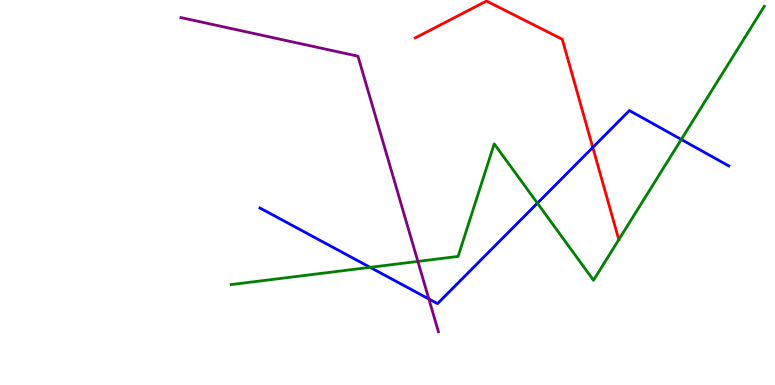[{'lines': ['blue', 'red'], 'intersections': [{'x': 7.65, 'y': 6.17}]}, {'lines': ['green', 'red'], 'intersections': [{'x': 7.98, 'y': 3.78}]}, {'lines': ['purple', 'red'], 'intersections': []}, {'lines': ['blue', 'green'], 'intersections': [{'x': 4.78, 'y': 3.06}, {'x': 6.93, 'y': 4.72}, {'x': 8.79, 'y': 6.38}]}, {'lines': ['blue', 'purple'], 'intersections': [{'x': 5.53, 'y': 2.23}]}, {'lines': ['green', 'purple'], 'intersections': [{'x': 5.39, 'y': 3.21}]}]